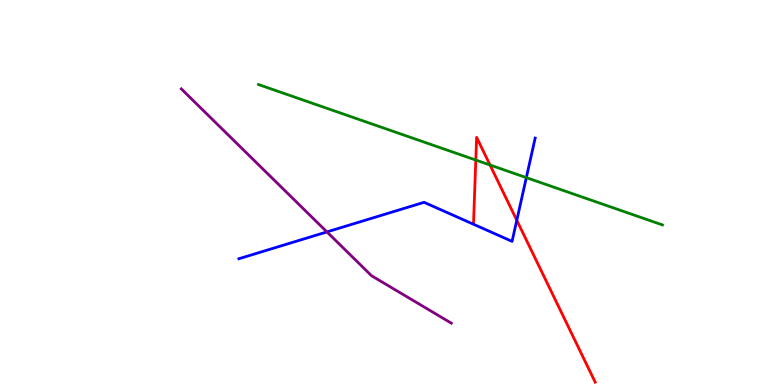[{'lines': ['blue', 'red'], 'intersections': [{'x': 6.67, 'y': 4.28}]}, {'lines': ['green', 'red'], 'intersections': [{'x': 6.14, 'y': 5.84}, {'x': 6.32, 'y': 5.71}]}, {'lines': ['purple', 'red'], 'intersections': []}, {'lines': ['blue', 'green'], 'intersections': [{'x': 6.79, 'y': 5.39}]}, {'lines': ['blue', 'purple'], 'intersections': [{'x': 4.22, 'y': 3.98}]}, {'lines': ['green', 'purple'], 'intersections': []}]